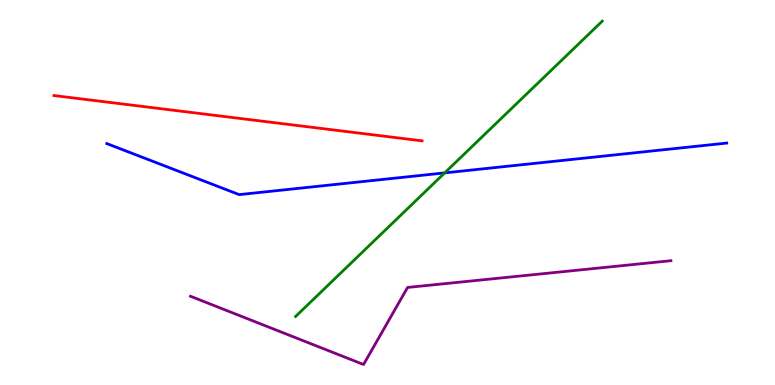[{'lines': ['blue', 'red'], 'intersections': []}, {'lines': ['green', 'red'], 'intersections': []}, {'lines': ['purple', 'red'], 'intersections': []}, {'lines': ['blue', 'green'], 'intersections': [{'x': 5.74, 'y': 5.51}]}, {'lines': ['blue', 'purple'], 'intersections': []}, {'lines': ['green', 'purple'], 'intersections': []}]